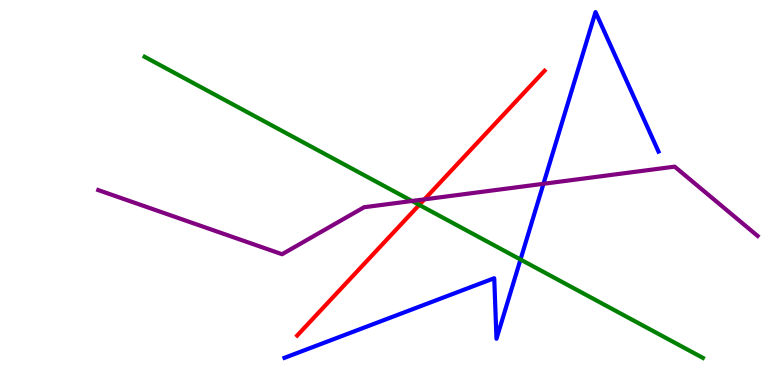[{'lines': ['blue', 'red'], 'intersections': []}, {'lines': ['green', 'red'], 'intersections': [{'x': 5.41, 'y': 4.68}]}, {'lines': ['purple', 'red'], 'intersections': [{'x': 5.48, 'y': 4.82}]}, {'lines': ['blue', 'green'], 'intersections': [{'x': 6.72, 'y': 3.26}]}, {'lines': ['blue', 'purple'], 'intersections': [{'x': 7.01, 'y': 5.23}]}, {'lines': ['green', 'purple'], 'intersections': [{'x': 5.32, 'y': 4.78}]}]